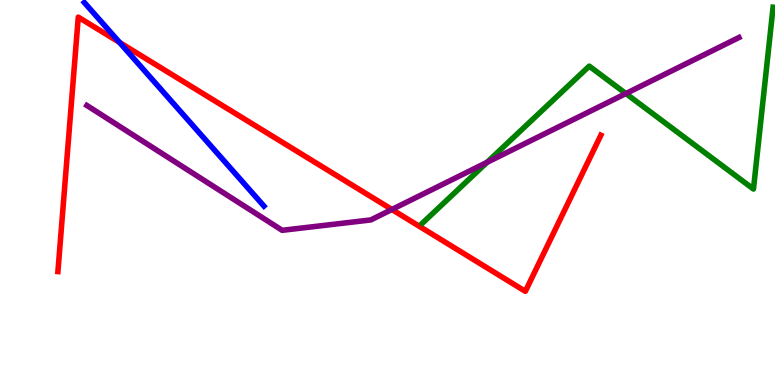[{'lines': ['blue', 'red'], 'intersections': [{'x': 1.54, 'y': 8.9}]}, {'lines': ['green', 'red'], 'intersections': []}, {'lines': ['purple', 'red'], 'intersections': [{'x': 5.06, 'y': 4.56}]}, {'lines': ['blue', 'green'], 'intersections': []}, {'lines': ['blue', 'purple'], 'intersections': []}, {'lines': ['green', 'purple'], 'intersections': [{'x': 6.28, 'y': 5.78}, {'x': 8.08, 'y': 7.57}]}]